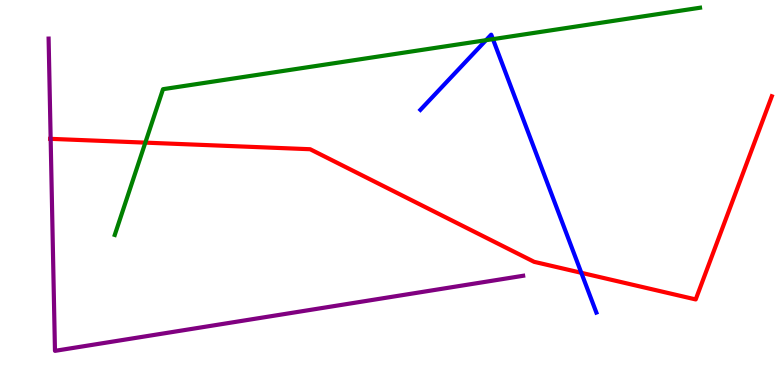[{'lines': ['blue', 'red'], 'intersections': [{'x': 7.5, 'y': 2.91}]}, {'lines': ['green', 'red'], 'intersections': [{'x': 1.88, 'y': 6.3}]}, {'lines': ['purple', 'red'], 'intersections': [{'x': 0.654, 'y': 6.39}]}, {'lines': ['blue', 'green'], 'intersections': [{'x': 6.27, 'y': 8.96}, {'x': 6.36, 'y': 8.98}]}, {'lines': ['blue', 'purple'], 'intersections': []}, {'lines': ['green', 'purple'], 'intersections': []}]